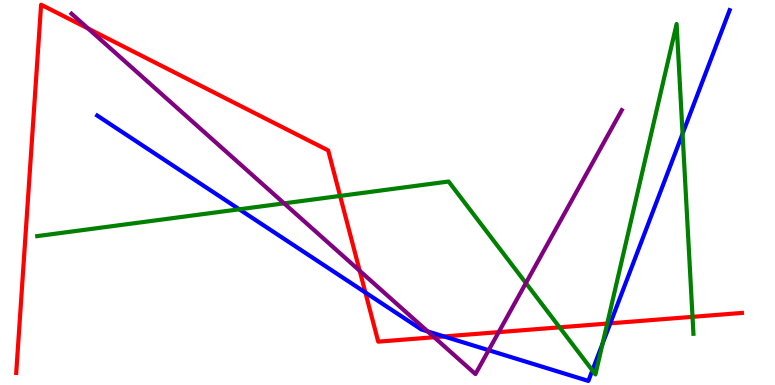[{'lines': ['blue', 'red'], 'intersections': [{'x': 4.71, 'y': 2.4}, {'x': 5.73, 'y': 1.26}, {'x': 7.87, 'y': 1.6}]}, {'lines': ['green', 'red'], 'intersections': [{'x': 4.39, 'y': 4.91}, {'x': 7.22, 'y': 1.5}, {'x': 7.84, 'y': 1.6}, {'x': 8.94, 'y': 1.77}]}, {'lines': ['purple', 'red'], 'intersections': [{'x': 1.14, 'y': 9.26}, {'x': 4.64, 'y': 2.97}, {'x': 5.6, 'y': 1.24}, {'x': 6.43, 'y': 1.37}]}, {'lines': ['blue', 'green'], 'intersections': [{'x': 3.09, 'y': 4.56}, {'x': 7.64, 'y': 0.379}, {'x': 7.78, 'y': 1.08}, {'x': 8.81, 'y': 6.53}]}, {'lines': ['blue', 'purple'], 'intersections': [{'x': 5.52, 'y': 1.39}, {'x': 6.31, 'y': 0.904}]}, {'lines': ['green', 'purple'], 'intersections': [{'x': 3.67, 'y': 4.72}, {'x': 6.79, 'y': 2.65}]}]